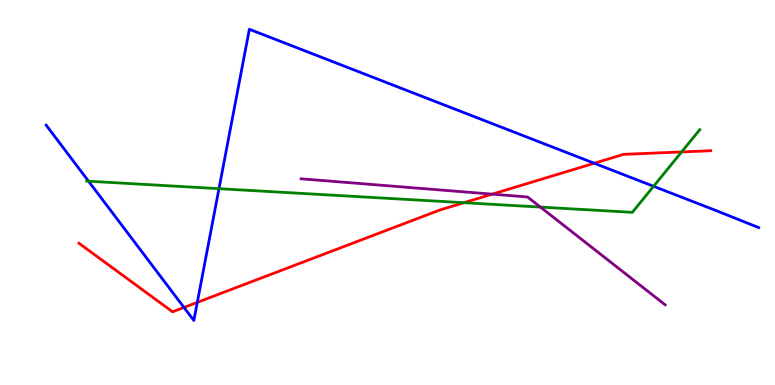[{'lines': ['blue', 'red'], 'intersections': [{'x': 2.37, 'y': 2.01}, {'x': 2.55, 'y': 2.15}, {'x': 7.67, 'y': 5.76}]}, {'lines': ['green', 'red'], 'intersections': [{'x': 5.99, 'y': 4.74}, {'x': 8.79, 'y': 6.05}]}, {'lines': ['purple', 'red'], 'intersections': [{'x': 6.35, 'y': 4.96}]}, {'lines': ['blue', 'green'], 'intersections': [{'x': 1.14, 'y': 5.29}, {'x': 2.83, 'y': 5.1}, {'x': 8.43, 'y': 5.16}]}, {'lines': ['blue', 'purple'], 'intersections': []}, {'lines': ['green', 'purple'], 'intersections': [{'x': 6.97, 'y': 4.62}]}]